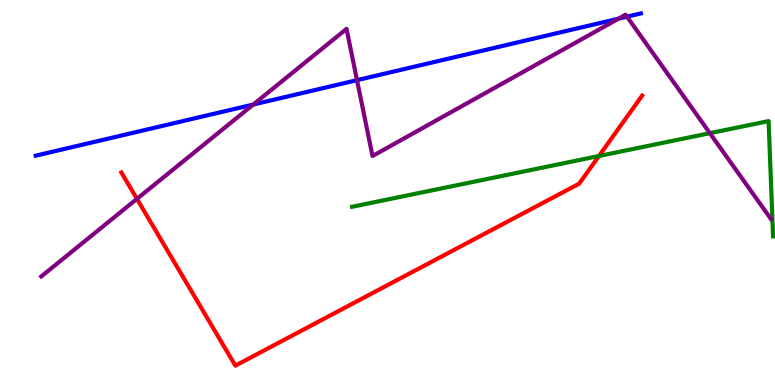[{'lines': ['blue', 'red'], 'intersections': []}, {'lines': ['green', 'red'], 'intersections': [{'x': 7.73, 'y': 5.95}]}, {'lines': ['purple', 'red'], 'intersections': [{'x': 1.77, 'y': 4.83}]}, {'lines': ['blue', 'green'], 'intersections': []}, {'lines': ['blue', 'purple'], 'intersections': [{'x': 3.27, 'y': 7.28}, {'x': 4.61, 'y': 7.92}, {'x': 7.98, 'y': 9.51}, {'x': 8.09, 'y': 9.57}]}, {'lines': ['green', 'purple'], 'intersections': [{'x': 9.16, 'y': 6.54}]}]